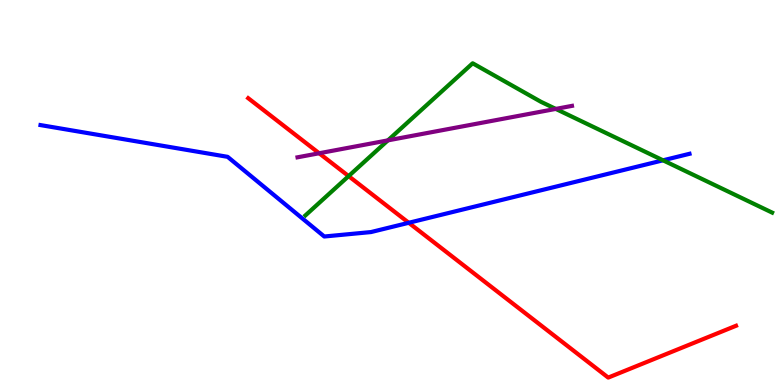[{'lines': ['blue', 'red'], 'intersections': [{'x': 5.27, 'y': 4.21}]}, {'lines': ['green', 'red'], 'intersections': [{'x': 4.5, 'y': 5.43}]}, {'lines': ['purple', 'red'], 'intersections': [{'x': 4.12, 'y': 6.02}]}, {'lines': ['blue', 'green'], 'intersections': [{'x': 8.56, 'y': 5.84}]}, {'lines': ['blue', 'purple'], 'intersections': []}, {'lines': ['green', 'purple'], 'intersections': [{'x': 5.01, 'y': 6.35}, {'x': 7.17, 'y': 7.17}]}]